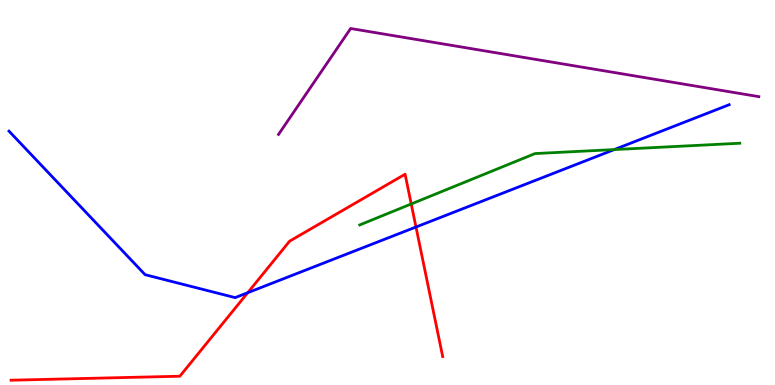[{'lines': ['blue', 'red'], 'intersections': [{'x': 3.2, 'y': 2.4}, {'x': 5.37, 'y': 4.1}]}, {'lines': ['green', 'red'], 'intersections': [{'x': 5.31, 'y': 4.7}]}, {'lines': ['purple', 'red'], 'intersections': []}, {'lines': ['blue', 'green'], 'intersections': [{'x': 7.93, 'y': 6.11}]}, {'lines': ['blue', 'purple'], 'intersections': []}, {'lines': ['green', 'purple'], 'intersections': []}]